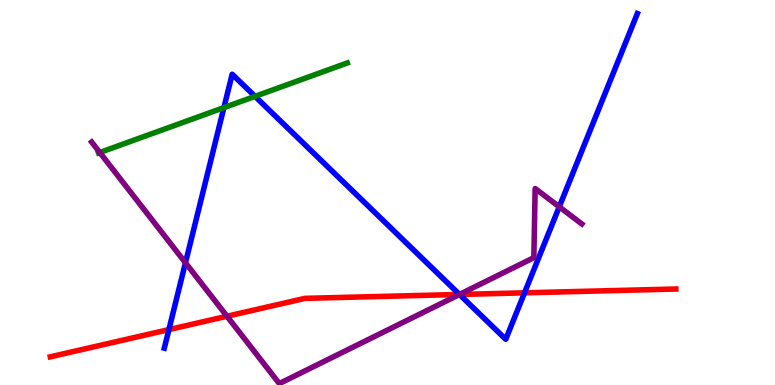[{'lines': ['blue', 'red'], 'intersections': [{'x': 2.18, 'y': 1.44}, {'x': 5.93, 'y': 2.35}, {'x': 6.77, 'y': 2.39}]}, {'lines': ['green', 'red'], 'intersections': []}, {'lines': ['purple', 'red'], 'intersections': [{'x': 2.93, 'y': 1.79}, {'x': 5.93, 'y': 2.35}]}, {'lines': ['blue', 'green'], 'intersections': [{'x': 2.89, 'y': 7.2}, {'x': 3.29, 'y': 7.5}]}, {'lines': ['blue', 'purple'], 'intersections': [{'x': 2.39, 'y': 3.17}, {'x': 5.93, 'y': 2.35}, {'x': 7.22, 'y': 4.63}]}, {'lines': ['green', 'purple'], 'intersections': [{'x': 1.29, 'y': 6.04}]}]